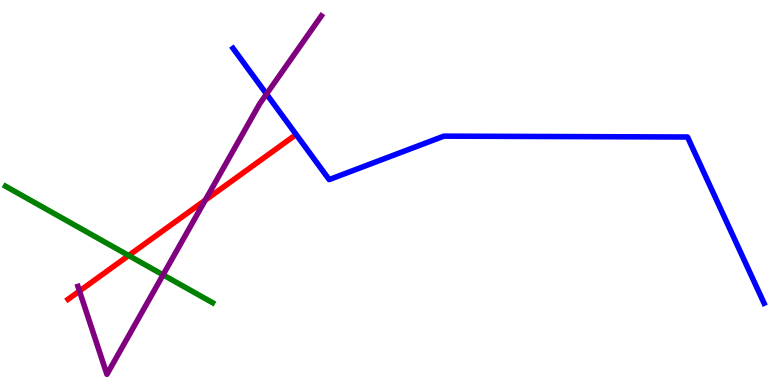[{'lines': ['blue', 'red'], 'intersections': []}, {'lines': ['green', 'red'], 'intersections': [{'x': 1.66, 'y': 3.36}]}, {'lines': ['purple', 'red'], 'intersections': [{'x': 1.03, 'y': 2.44}, {'x': 2.65, 'y': 4.8}]}, {'lines': ['blue', 'green'], 'intersections': []}, {'lines': ['blue', 'purple'], 'intersections': [{'x': 3.44, 'y': 7.56}]}, {'lines': ['green', 'purple'], 'intersections': [{'x': 2.1, 'y': 2.86}]}]